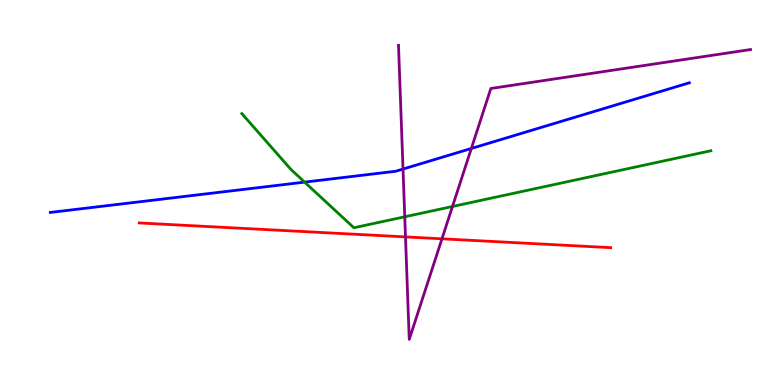[{'lines': ['blue', 'red'], 'intersections': []}, {'lines': ['green', 'red'], 'intersections': []}, {'lines': ['purple', 'red'], 'intersections': [{'x': 5.23, 'y': 3.85}, {'x': 5.7, 'y': 3.8}]}, {'lines': ['blue', 'green'], 'intersections': [{'x': 3.93, 'y': 5.27}]}, {'lines': ['blue', 'purple'], 'intersections': [{'x': 5.2, 'y': 5.61}, {'x': 6.08, 'y': 6.14}]}, {'lines': ['green', 'purple'], 'intersections': [{'x': 5.22, 'y': 4.37}, {'x': 5.84, 'y': 4.64}]}]